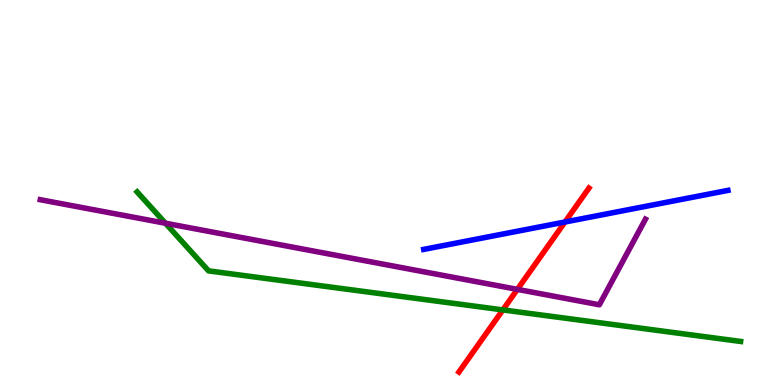[{'lines': ['blue', 'red'], 'intersections': [{'x': 7.29, 'y': 4.23}]}, {'lines': ['green', 'red'], 'intersections': [{'x': 6.49, 'y': 1.95}]}, {'lines': ['purple', 'red'], 'intersections': [{'x': 6.68, 'y': 2.48}]}, {'lines': ['blue', 'green'], 'intersections': []}, {'lines': ['blue', 'purple'], 'intersections': []}, {'lines': ['green', 'purple'], 'intersections': [{'x': 2.14, 'y': 4.2}]}]